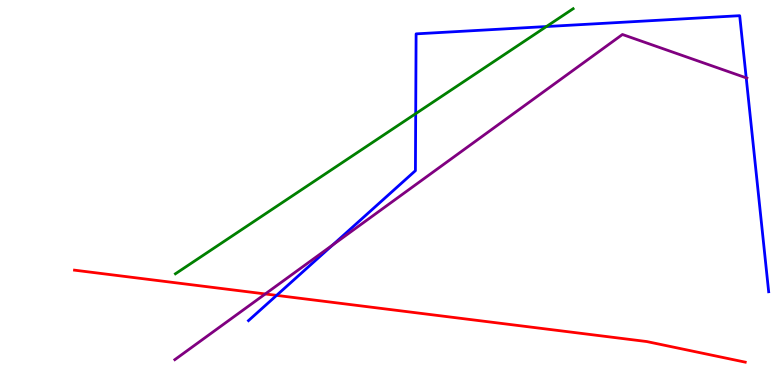[{'lines': ['blue', 'red'], 'intersections': [{'x': 3.57, 'y': 2.33}]}, {'lines': ['green', 'red'], 'intersections': []}, {'lines': ['purple', 'red'], 'intersections': [{'x': 3.42, 'y': 2.36}]}, {'lines': ['blue', 'green'], 'intersections': [{'x': 5.36, 'y': 7.05}, {'x': 7.05, 'y': 9.31}]}, {'lines': ['blue', 'purple'], 'intersections': [{'x': 4.29, 'y': 3.64}, {'x': 9.63, 'y': 7.98}]}, {'lines': ['green', 'purple'], 'intersections': []}]